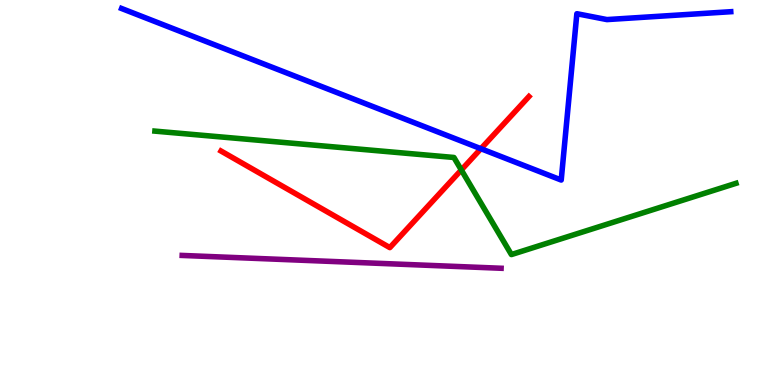[{'lines': ['blue', 'red'], 'intersections': [{'x': 6.21, 'y': 6.14}]}, {'lines': ['green', 'red'], 'intersections': [{'x': 5.95, 'y': 5.59}]}, {'lines': ['purple', 'red'], 'intersections': []}, {'lines': ['blue', 'green'], 'intersections': []}, {'lines': ['blue', 'purple'], 'intersections': []}, {'lines': ['green', 'purple'], 'intersections': []}]